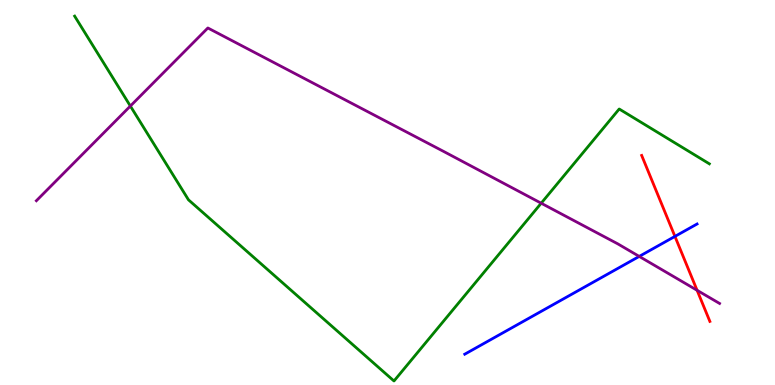[{'lines': ['blue', 'red'], 'intersections': [{'x': 8.71, 'y': 3.86}]}, {'lines': ['green', 'red'], 'intersections': []}, {'lines': ['purple', 'red'], 'intersections': [{'x': 8.99, 'y': 2.46}]}, {'lines': ['blue', 'green'], 'intersections': []}, {'lines': ['blue', 'purple'], 'intersections': [{'x': 8.25, 'y': 3.34}]}, {'lines': ['green', 'purple'], 'intersections': [{'x': 1.68, 'y': 7.25}, {'x': 6.98, 'y': 4.72}]}]